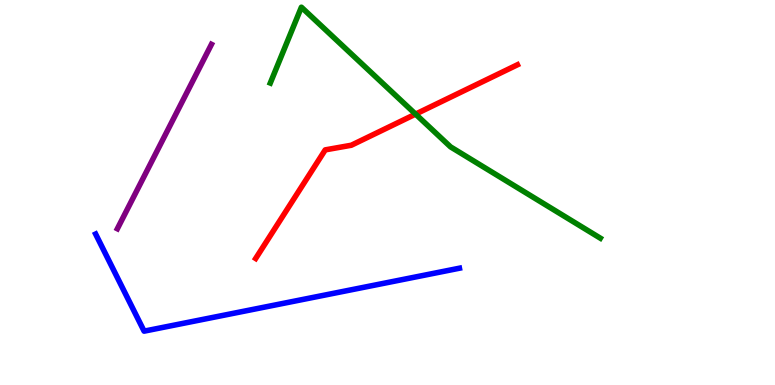[{'lines': ['blue', 'red'], 'intersections': []}, {'lines': ['green', 'red'], 'intersections': [{'x': 5.36, 'y': 7.04}]}, {'lines': ['purple', 'red'], 'intersections': []}, {'lines': ['blue', 'green'], 'intersections': []}, {'lines': ['blue', 'purple'], 'intersections': []}, {'lines': ['green', 'purple'], 'intersections': []}]